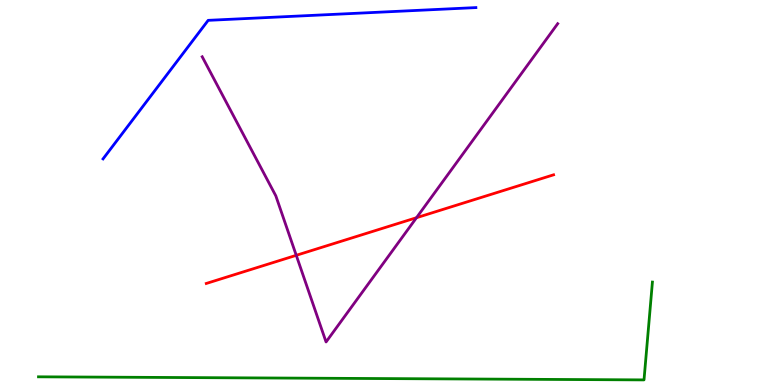[{'lines': ['blue', 'red'], 'intersections': []}, {'lines': ['green', 'red'], 'intersections': []}, {'lines': ['purple', 'red'], 'intersections': [{'x': 3.82, 'y': 3.37}, {'x': 5.37, 'y': 4.35}]}, {'lines': ['blue', 'green'], 'intersections': []}, {'lines': ['blue', 'purple'], 'intersections': []}, {'lines': ['green', 'purple'], 'intersections': []}]